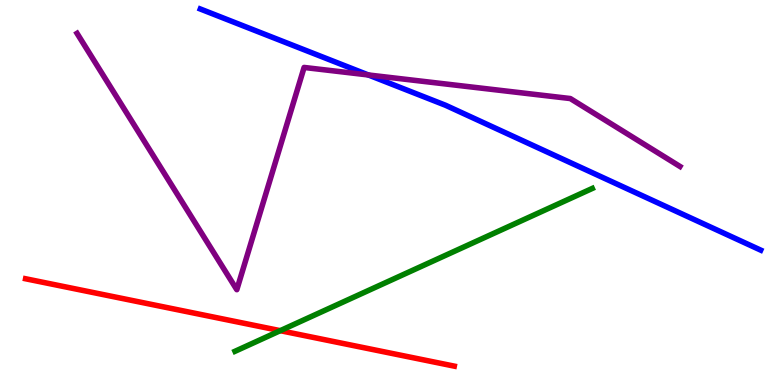[{'lines': ['blue', 'red'], 'intersections': []}, {'lines': ['green', 'red'], 'intersections': [{'x': 3.62, 'y': 1.41}]}, {'lines': ['purple', 'red'], 'intersections': []}, {'lines': ['blue', 'green'], 'intersections': []}, {'lines': ['blue', 'purple'], 'intersections': [{'x': 4.75, 'y': 8.05}]}, {'lines': ['green', 'purple'], 'intersections': []}]